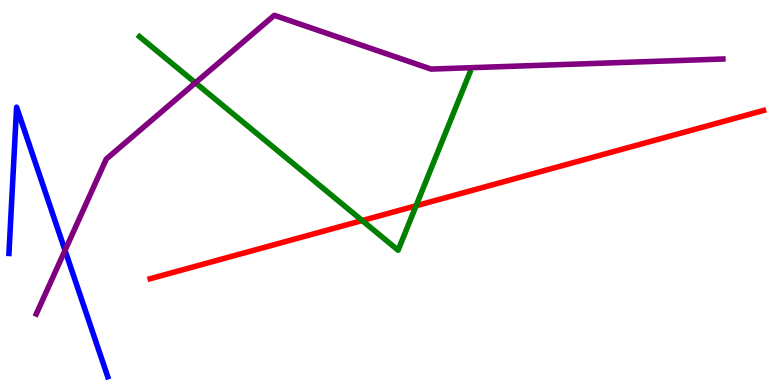[{'lines': ['blue', 'red'], 'intersections': []}, {'lines': ['green', 'red'], 'intersections': [{'x': 4.67, 'y': 4.27}, {'x': 5.37, 'y': 4.66}]}, {'lines': ['purple', 'red'], 'intersections': []}, {'lines': ['blue', 'green'], 'intersections': []}, {'lines': ['blue', 'purple'], 'intersections': [{'x': 0.839, 'y': 3.5}]}, {'lines': ['green', 'purple'], 'intersections': [{'x': 2.52, 'y': 7.85}]}]